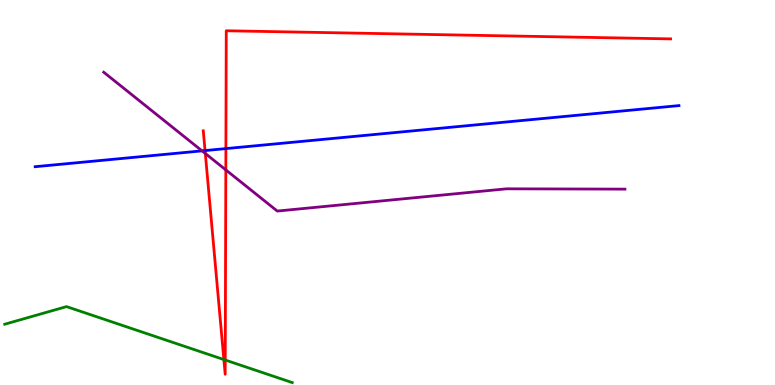[{'lines': ['blue', 'red'], 'intersections': [{'x': 2.65, 'y': 6.09}, {'x': 2.91, 'y': 6.14}]}, {'lines': ['green', 'red'], 'intersections': [{'x': 2.89, 'y': 0.661}, {'x': 2.91, 'y': 0.649}]}, {'lines': ['purple', 'red'], 'intersections': [{'x': 2.65, 'y': 6.01}, {'x': 2.91, 'y': 5.59}]}, {'lines': ['blue', 'green'], 'intersections': []}, {'lines': ['blue', 'purple'], 'intersections': [{'x': 2.61, 'y': 6.08}]}, {'lines': ['green', 'purple'], 'intersections': []}]